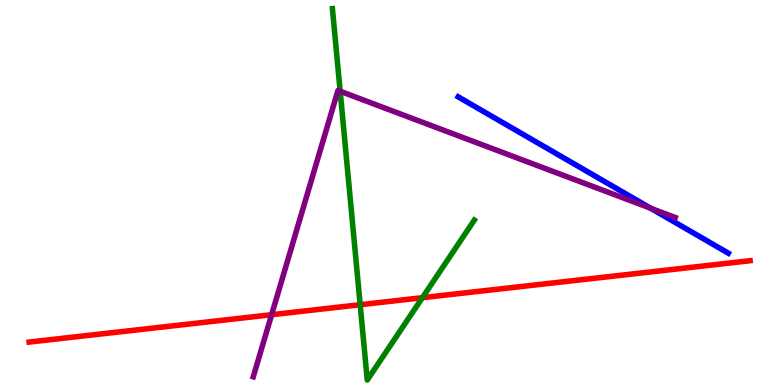[{'lines': ['blue', 'red'], 'intersections': []}, {'lines': ['green', 'red'], 'intersections': [{'x': 4.65, 'y': 2.09}, {'x': 5.45, 'y': 2.27}]}, {'lines': ['purple', 'red'], 'intersections': [{'x': 3.5, 'y': 1.83}]}, {'lines': ['blue', 'green'], 'intersections': []}, {'lines': ['blue', 'purple'], 'intersections': [{'x': 8.4, 'y': 4.59}]}, {'lines': ['green', 'purple'], 'intersections': [{'x': 4.39, 'y': 7.63}]}]